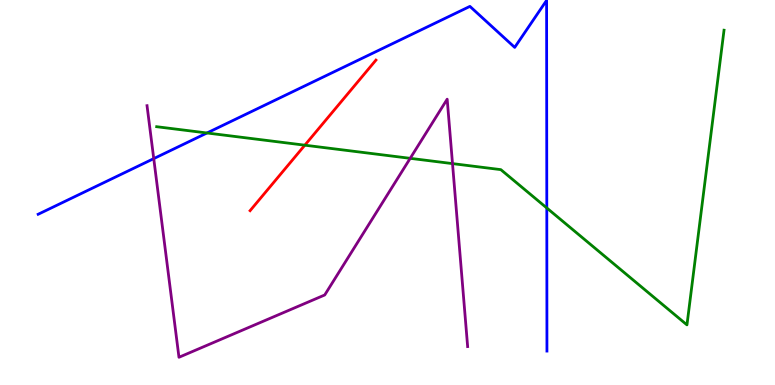[{'lines': ['blue', 'red'], 'intersections': []}, {'lines': ['green', 'red'], 'intersections': [{'x': 3.93, 'y': 6.23}]}, {'lines': ['purple', 'red'], 'intersections': []}, {'lines': ['blue', 'green'], 'intersections': [{'x': 2.67, 'y': 6.55}, {'x': 7.06, 'y': 4.6}]}, {'lines': ['blue', 'purple'], 'intersections': [{'x': 1.98, 'y': 5.88}]}, {'lines': ['green', 'purple'], 'intersections': [{'x': 5.29, 'y': 5.89}, {'x': 5.84, 'y': 5.75}]}]